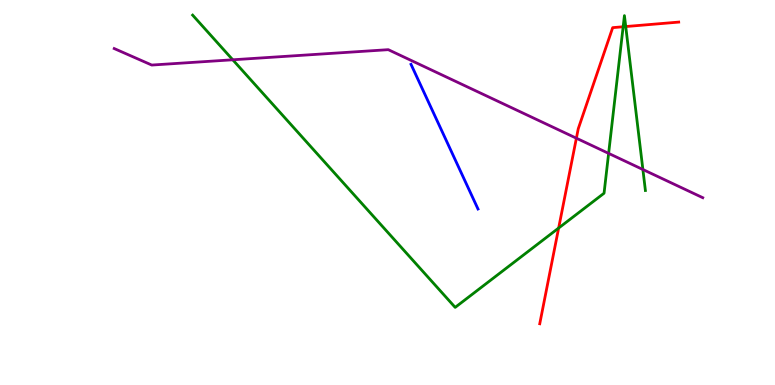[{'lines': ['blue', 'red'], 'intersections': []}, {'lines': ['green', 'red'], 'intersections': [{'x': 7.21, 'y': 4.08}, {'x': 8.04, 'y': 9.3}, {'x': 8.07, 'y': 9.31}]}, {'lines': ['purple', 'red'], 'intersections': [{'x': 7.44, 'y': 6.41}]}, {'lines': ['blue', 'green'], 'intersections': []}, {'lines': ['blue', 'purple'], 'intersections': []}, {'lines': ['green', 'purple'], 'intersections': [{'x': 3.0, 'y': 8.45}, {'x': 7.85, 'y': 6.02}, {'x': 8.3, 'y': 5.6}]}]